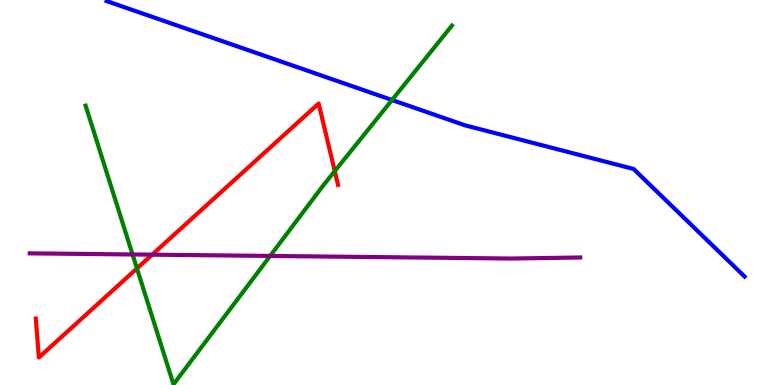[{'lines': ['blue', 'red'], 'intersections': []}, {'lines': ['green', 'red'], 'intersections': [{'x': 1.77, 'y': 3.03}, {'x': 4.32, 'y': 5.56}]}, {'lines': ['purple', 'red'], 'intersections': [{'x': 1.96, 'y': 3.39}]}, {'lines': ['blue', 'green'], 'intersections': [{'x': 5.06, 'y': 7.4}]}, {'lines': ['blue', 'purple'], 'intersections': []}, {'lines': ['green', 'purple'], 'intersections': [{'x': 1.71, 'y': 3.39}, {'x': 3.49, 'y': 3.35}]}]